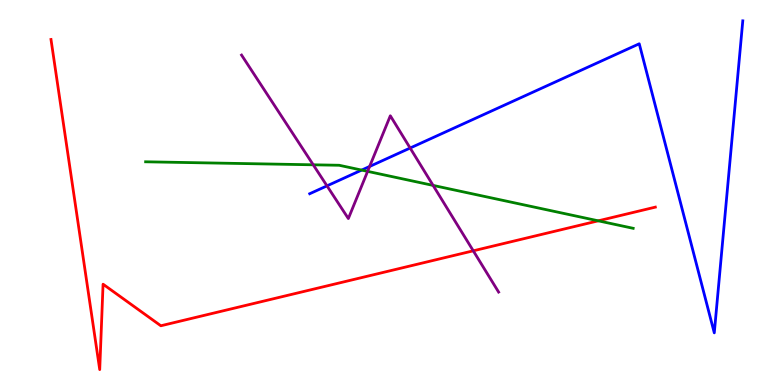[{'lines': ['blue', 'red'], 'intersections': []}, {'lines': ['green', 'red'], 'intersections': [{'x': 7.72, 'y': 4.26}]}, {'lines': ['purple', 'red'], 'intersections': [{'x': 6.11, 'y': 3.49}]}, {'lines': ['blue', 'green'], 'intersections': [{'x': 4.67, 'y': 5.58}]}, {'lines': ['blue', 'purple'], 'intersections': [{'x': 4.22, 'y': 5.17}, {'x': 4.77, 'y': 5.68}, {'x': 5.29, 'y': 6.16}]}, {'lines': ['green', 'purple'], 'intersections': [{'x': 4.04, 'y': 5.72}, {'x': 4.74, 'y': 5.55}, {'x': 5.59, 'y': 5.18}]}]